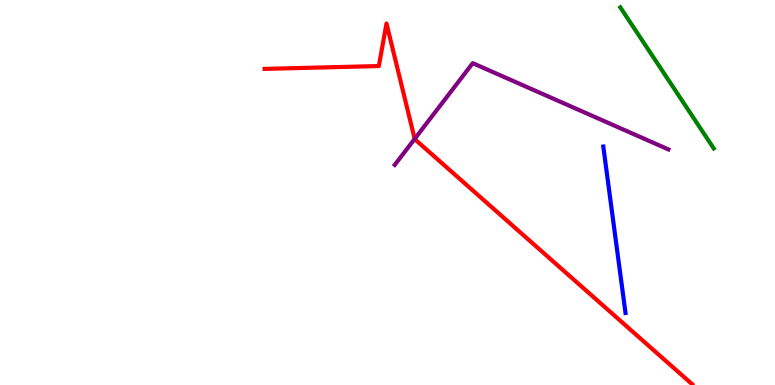[{'lines': ['blue', 'red'], 'intersections': []}, {'lines': ['green', 'red'], 'intersections': []}, {'lines': ['purple', 'red'], 'intersections': [{'x': 5.35, 'y': 6.39}]}, {'lines': ['blue', 'green'], 'intersections': []}, {'lines': ['blue', 'purple'], 'intersections': []}, {'lines': ['green', 'purple'], 'intersections': []}]